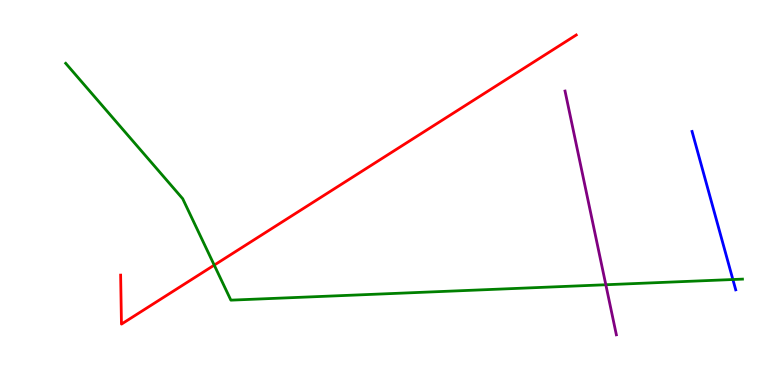[{'lines': ['blue', 'red'], 'intersections': []}, {'lines': ['green', 'red'], 'intersections': [{'x': 2.76, 'y': 3.11}]}, {'lines': ['purple', 'red'], 'intersections': []}, {'lines': ['blue', 'green'], 'intersections': [{'x': 9.46, 'y': 2.74}]}, {'lines': ['blue', 'purple'], 'intersections': []}, {'lines': ['green', 'purple'], 'intersections': [{'x': 7.82, 'y': 2.6}]}]